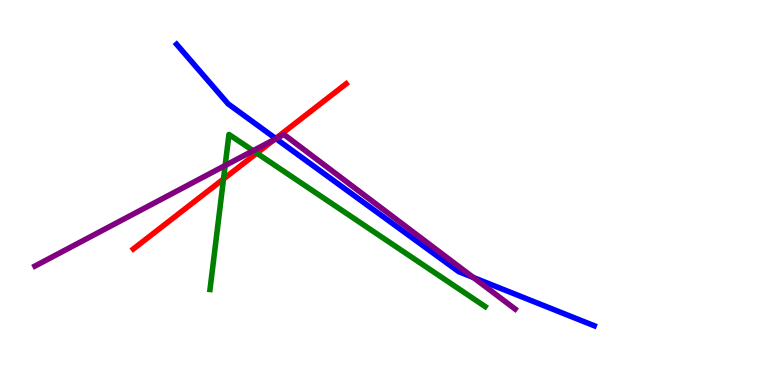[{'lines': ['blue', 'red'], 'intersections': [{'x': 3.56, 'y': 6.4}]}, {'lines': ['green', 'red'], 'intersections': [{'x': 2.88, 'y': 5.35}, {'x': 3.31, 'y': 6.02}]}, {'lines': ['purple', 'red'], 'intersections': [{'x': 3.54, 'y': 6.38}]}, {'lines': ['blue', 'green'], 'intersections': []}, {'lines': ['blue', 'purple'], 'intersections': [{'x': 3.56, 'y': 6.4}, {'x': 6.11, 'y': 2.79}]}, {'lines': ['green', 'purple'], 'intersections': [{'x': 2.91, 'y': 5.7}, {'x': 3.27, 'y': 6.09}]}]